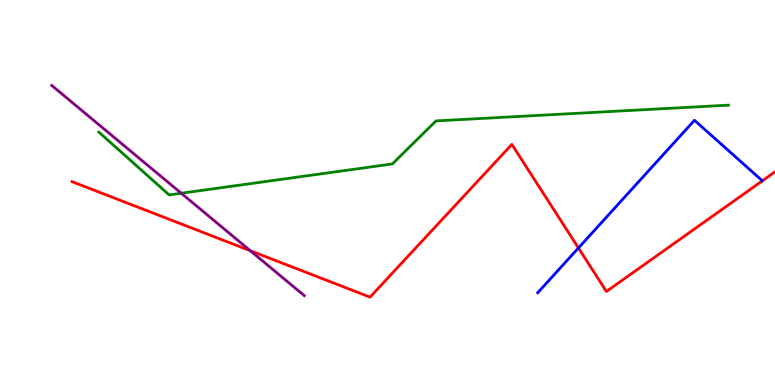[{'lines': ['blue', 'red'], 'intersections': [{'x': 7.46, 'y': 3.56}]}, {'lines': ['green', 'red'], 'intersections': []}, {'lines': ['purple', 'red'], 'intersections': [{'x': 3.23, 'y': 3.49}]}, {'lines': ['blue', 'green'], 'intersections': []}, {'lines': ['blue', 'purple'], 'intersections': []}, {'lines': ['green', 'purple'], 'intersections': [{'x': 2.34, 'y': 4.98}]}]